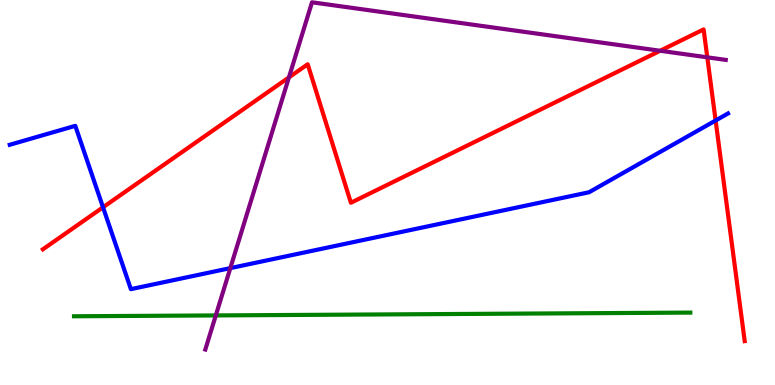[{'lines': ['blue', 'red'], 'intersections': [{'x': 1.33, 'y': 4.62}, {'x': 9.23, 'y': 6.87}]}, {'lines': ['green', 'red'], 'intersections': []}, {'lines': ['purple', 'red'], 'intersections': [{'x': 3.73, 'y': 7.99}, {'x': 8.52, 'y': 8.68}, {'x': 9.13, 'y': 8.51}]}, {'lines': ['blue', 'green'], 'intersections': []}, {'lines': ['blue', 'purple'], 'intersections': [{'x': 2.97, 'y': 3.04}]}, {'lines': ['green', 'purple'], 'intersections': [{'x': 2.78, 'y': 1.81}]}]